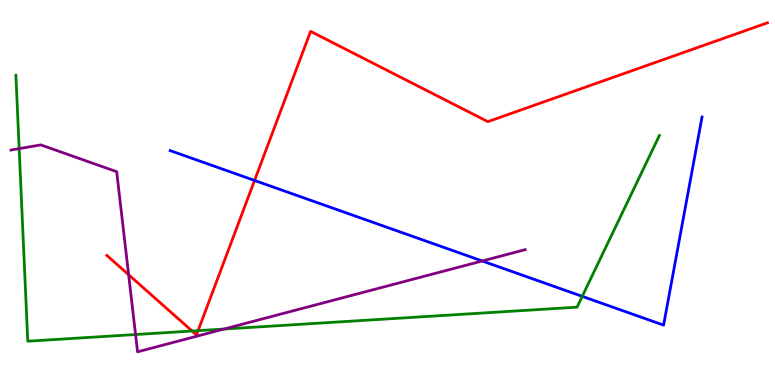[{'lines': ['blue', 'red'], 'intersections': [{'x': 3.28, 'y': 5.31}]}, {'lines': ['green', 'red'], 'intersections': [{'x': 2.48, 'y': 1.4}, {'x': 2.56, 'y': 1.41}]}, {'lines': ['purple', 'red'], 'intersections': [{'x': 1.66, 'y': 2.86}]}, {'lines': ['blue', 'green'], 'intersections': [{'x': 7.51, 'y': 2.3}]}, {'lines': ['blue', 'purple'], 'intersections': [{'x': 6.22, 'y': 3.22}]}, {'lines': ['green', 'purple'], 'intersections': [{'x': 0.247, 'y': 6.14}, {'x': 1.75, 'y': 1.31}, {'x': 2.89, 'y': 1.45}]}]